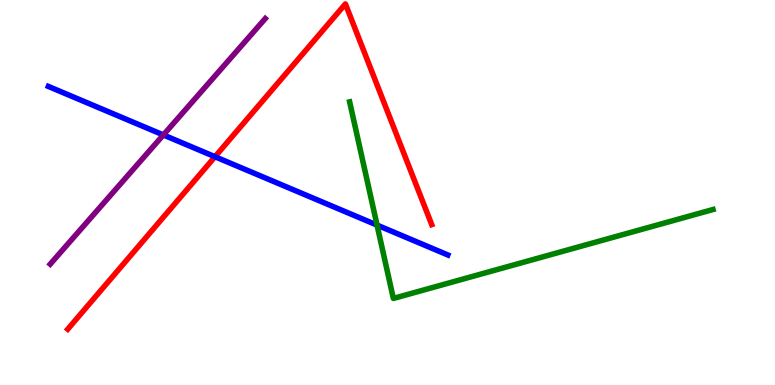[{'lines': ['blue', 'red'], 'intersections': [{'x': 2.77, 'y': 5.93}]}, {'lines': ['green', 'red'], 'intersections': []}, {'lines': ['purple', 'red'], 'intersections': []}, {'lines': ['blue', 'green'], 'intersections': [{'x': 4.87, 'y': 4.15}]}, {'lines': ['blue', 'purple'], 'intersections': [{'x': 2.11, 'y': 6.5}]}, {'lines': ['green', 'purple'], 'intersections': []}]